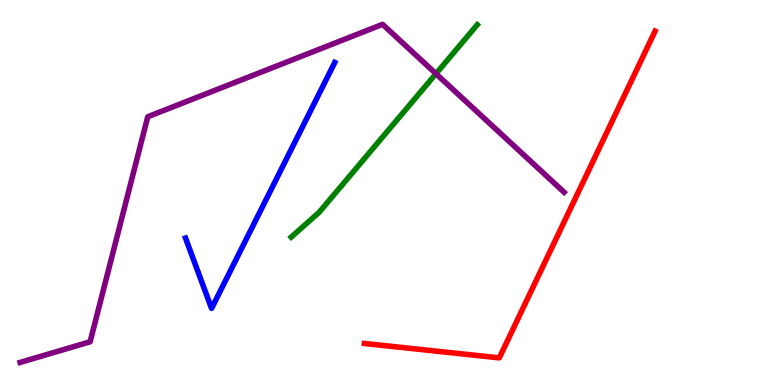[{'lines': ['blue', 'red'], 'intersections': []}, {'lines': ['green', 'red'], 'intersections': []}, {'lines': ['purple', 'red'], 'intersections': []}, {'lines': ['blue', 'green'], 'intersections': []}, {'lines': ['blue', 'purple'], 'intersections': []}, {'lines': ['green', 'purple'], 'intersections': [{'x': 5.63, 'y': 8.09}]}]